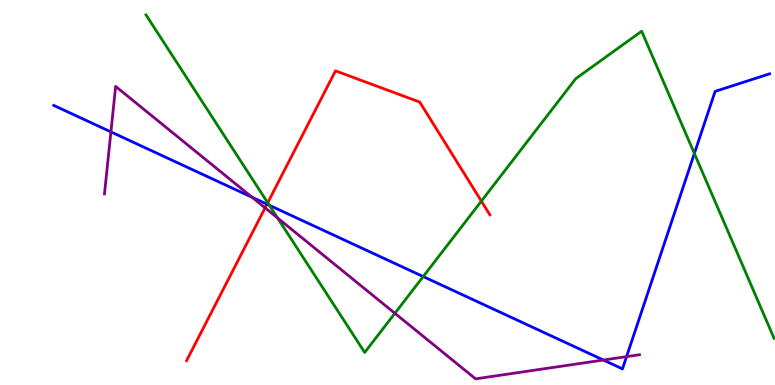[{'lines': ['blue', 'red'], 'intersections': [{'x': 3.44, 'y': 4.7}]}, {'lines': ['green', 'red'], 'intersections': [{'x': 3.45, 'y': 4.73}, {'x': 6.21, 'y': 4.78}]}, {'lines': ['purple', 'red'], 'intersections': [{'x': 3.42, 'y': 4.6}]}, {'lines': ['blue', 'green'], 'intersections': [{'x': 3.48, 'y': 4.67}, {'x': 5.46, 'y': 2.82}, {'x': 8.96, 'y': 6.01}]}, {'lines': ['blue', 'purple'], 'intersections': [{'x': 1.43, 'y': 6.57}, {'x': 3.25, 'y': 4.87}, {'x': 7.79, 'y': 0.648}, {'x': 8.08, 'y': 0.737}]}, {'lines': ['green', 'purple'], 'intersections': [{'x': 3.58, 'y': 4.34}, {'x': 5.1, 'y': 1.86}]}]